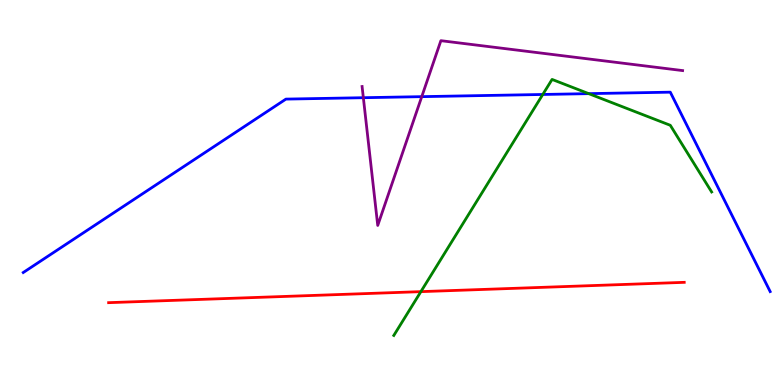[{'lines': ['blue', 'red'], 'intersections': []}, {'lines': ['green', 'red'], 'intersections': [{'x': 5.43, 'y': 2.42}]}, {'lines': ['purple', 'red'], 'intersections': []}, {'lines': ['blue', 'green'], 'intersections': [{'x': 7.0, 'y': 7.55}, {'x': 7.6, 'y': 7.57}]}, {'lines': ['blue', 'purple'], 'intersections': [{'x': 4.69, 'y': 7.46}, {'x': 5.44, 'y': 7.49}]}, {'lines': ['green', 'purple'], 'intersections': []}]